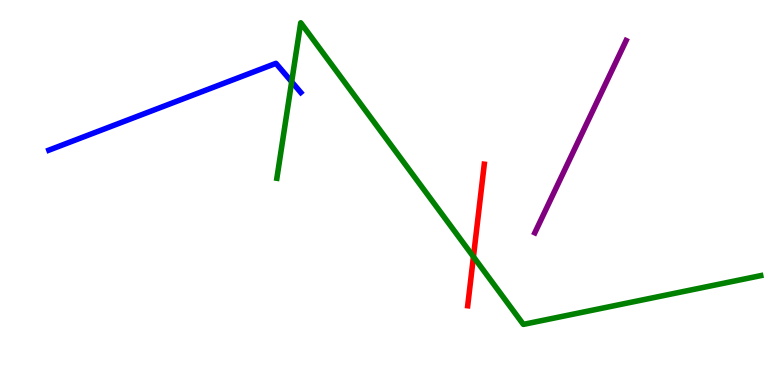[{'lines': ['blue', 'red'], 'intersections': []}, {'lines': ['green', 'red'], 'intersections': [{'x': 6.11, 'y': 3.33}]}, {'lines': ['purple', 'red'], 'intersections': []}, {'lines': ['blue', 'green'], 'intersections': [{'x': 3.76, 'y': 7.88}]}, {'lines': ['blue', 'purple'], 'intersections': []}, {'lines': ['green', 'purple'], 'intersections': []}]